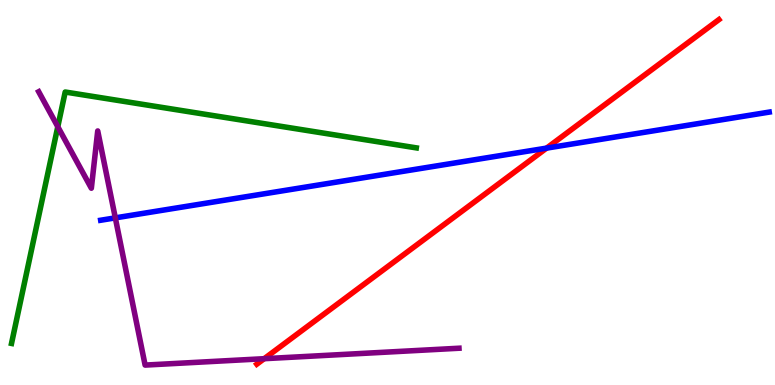[{'lines': ['blue', 'red'], 'intersections': [{'x': 7.05, 'y': 6.15}]}, {'lines': ['green', 'red'], 'intersections': []}, {'lines': ['purple', 'red'], 'intersections': [{'x': 3.41, 'y': 0.683}]}, {'lines': ['blue', 'green'], 'intersections': []}, {'lines': ['blue', 'purple'], 'intersections': [{'x': 1.49, 'y': 4.34}]}, {'lines': ['green', 'purple'], 'intersections': [{'x': 0.746, 'y': 6.71}]}]